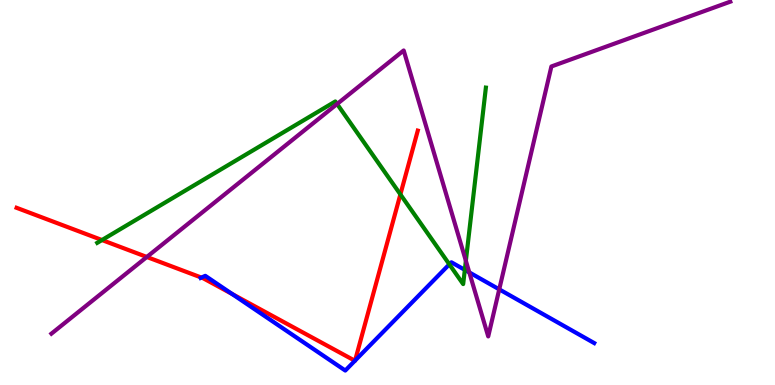[{'lines': ['blue', 'red'], 'intersections': [{'x': 2.6, 'y': 2.79}, {'x': 3.0, 'y': 2.36}, {'x': 4.58, 'y': 0.63}, {'x': 4.58, 'y': 0.635}]}, {'lines': ['green', 'red'], 'intersections': [{'x': 1.32, 'y': 3.77}, {'x': 5.17, 'y': 4.95}]}, {'lines': ['purple', 'red'], 'intersections': [{'x': 1.89, 'y': 3.33}]}, {'lines': ['blue', 'green'], 'intersections': [{'x': 5.8, 'y': 3.13}, {'x': 6.0, 'y': 2.99}]}, {'lines': ['blue', 'purple'], 'intersections': [{'x': 6.06, 'y': 2.92}, {'x': 6.44, 'y': 2.48}]}, {'lines': ['green', 'purple'], 'intersections': [{'x': 4.35, 'y': 7.3}, {'x': 6.01, 'y': 3.23}]}]